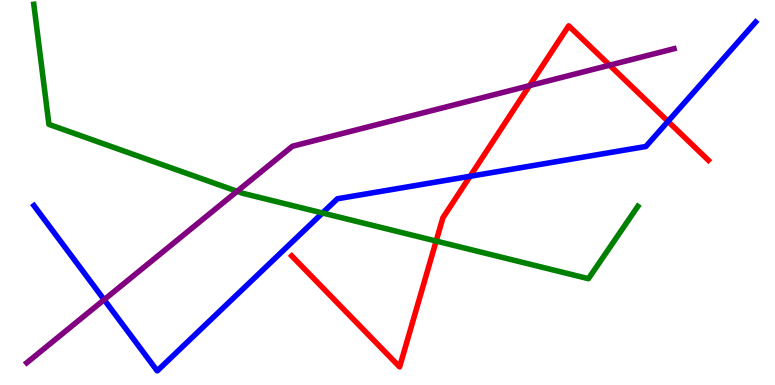[{'lines': ['blue', 'red'], 'intersections': [{'x': 6.07, 'y': 5.42}, {'x': 8.62, 'y': 6.85}]}, {'lines': ['green', 'red'], 'intersections': [{'x': 5.63, 'y': 3.74}]}, {'lines': ['purple', 'red'], 'intersections': [{'x': 6.83, 'y': 7.78}, {'x': 7.87, 'y': 8.31}]}, {'lines': ['blue', 'green'], 'intersections': [{'x': 4.16, 'y': 4.47}]}, {'lines': ['blue', 'purple'], 'intersections': [{'x': 1.34, 'y': 2.22}]}, {'lines': ['green', 'purple'], 'intersections': [{'x': 3.06, 'y': 5.03}]}]